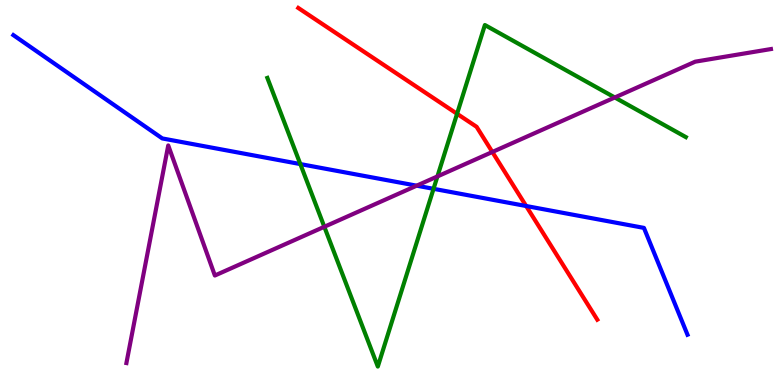[{'lines': ['blue', 'red'], 'intersections': [{'x': 6.79, 'y': 4.65}]}, {'lines': ['green', 'red'], 'intersections': [{'x': 5.9, 'y': 7.04}]}, {'lines': ['purple', 'red'], 'intersections': [{'x': 6.35, 'y': 6.05}]}, {'lines': ['blue', 'green'], 'intersections': [{'x': 3.88, 'y': 5.74}, {'x': 5.59, 'y': 5.1}]}, {'lines': ['blue', 'purple'], 'intersections': [{'x': 5.38, 'y': 5.18}]}, {'lines': ['green', 'purple'], 'intersections': [{'x': 4.18, 'y': 4.11}, {'x': 5.64, 'y': 5.42}, {'x': 7.93, 'y': 7.47}]}]